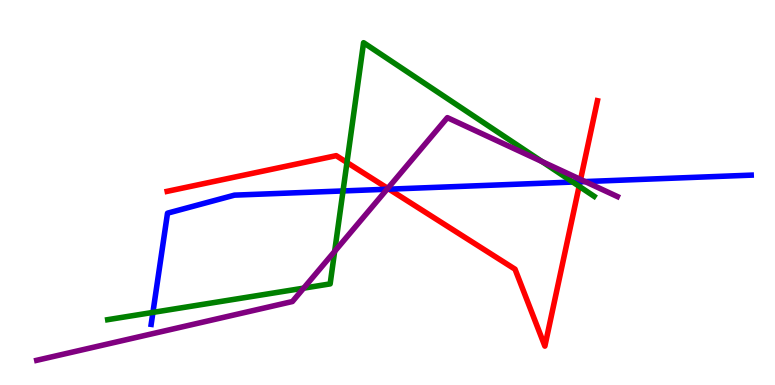[{'lines': ['blue', 'red'], 'intersections': [{'x': 5.02, 'y': 5.09}, {'x': 7.48, 'y': 5.28}]}, {'lines': ['green', 'red'], 'intersections': [{'x': 4.48, 'y': 5.78}, {'x': 7.47, 'y': 5.16}]}, {'lines': ['purple', 'red'], 'intersections': [{'x': 5.0, 'y': 5.11}, {'x': 7.49, 'y': 5.34}]}, {'lines': ['blue', 'green'], 'intersections': [{'x': 1.97, 'y': 1.89}, {'x': 4.43, 'y': 5.04}, {'x': 7.39, 'y': 5.27}]}, {'lines': ['blue', 'purple'], 'intersections': [{'x': 4.99, 'y': 5.08}, {'x': 7.55, 'y': 5.28}]}, {'lines': ['green', 'purple'], 'intersections': [{'x': 3.92, 'y': 2.52}, {'x': 4.32, 'y': 3.47}, {'x': 6.99, 'y': 5.8}]}]